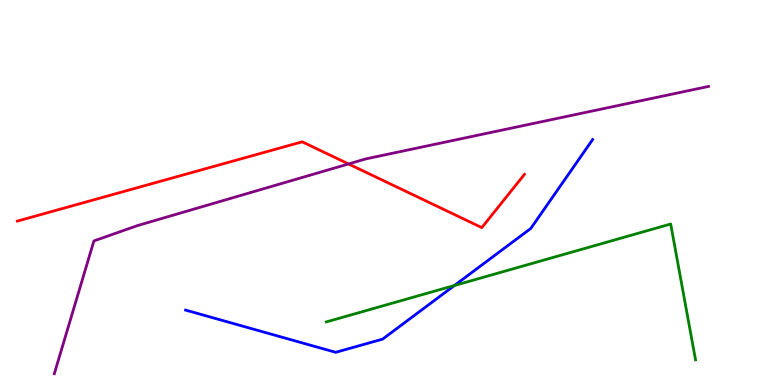[{'lines': ['blue', 'red'], 'intersections': []}, {'lines': ['green', 'red'], 'intersections': []}, {'lines': ['purple', 'red'], 'intersections': [{'x': 4.5, 'y': 5.74}]}, {'lines': ['blue', 'green'], 'intersections': [{'x': 5.86, 'y': 2.58}]}, {'lines': ['blue', 'purple'], 'intersections': []}, {'lines': ['green', 'purple'], 'intersections': []}]